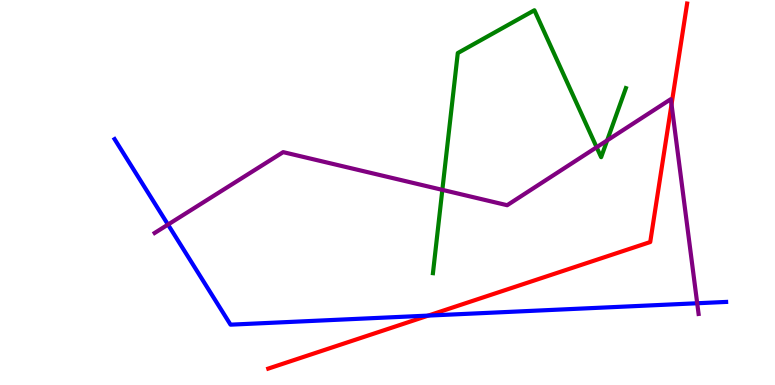[{'lines': ['blue', 'red'], 'intersections': [{'x': 5.53, 'y': 1.8}]}, {'lines': ['green', 'red'], 'intersections': []}, {'lines': ['purple', 'red'], 'intersections': [{'x': 8.66, 'y': 7.29}]}, {'lines': ['blue', 'green'], 'intersections': []}, {'lines': ['blue', 'purple'], 'intersections': [{'x': 2.17, 'y': 4.17}, {'x': 9.0, 'y': 2.12}]}, {'lines': ['green', 'purple'], 'intersections': [{'x': 5.71, 'y': 5.07}, {'x': 7.7, 'y': 6.18}, {'x': 7.83, 'y': 6.35}]}]